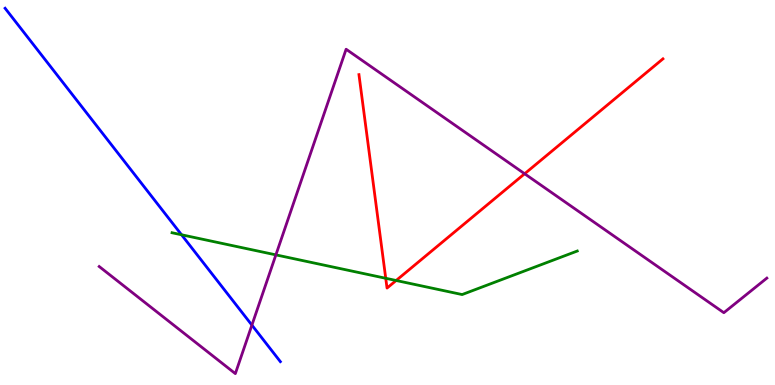[{'lines': ['blue', 'red'], 'intersections': []}, {'lines': ['green', 'red'], 'intersections': [{'x': 4.98, 'y': 2.77}, {'x': 5.11, 'y': 2.71}]}, {'lines': ['purple', 'red'], 'intersections': [{'x': 6.77, 'y': 5.49}]}, {'lines': ['blue', 'green'], 'intersections': [{'x': 2.34, 'y': 3.9}]}, {'lines': ['blue', 'purple'], 'intersections': [{'x': 3.25, 'y': 1.56}]}, {'lines': ['green', 'purple'], 'intersections': [{'x': 3.56, 'y': 3.38}]}]